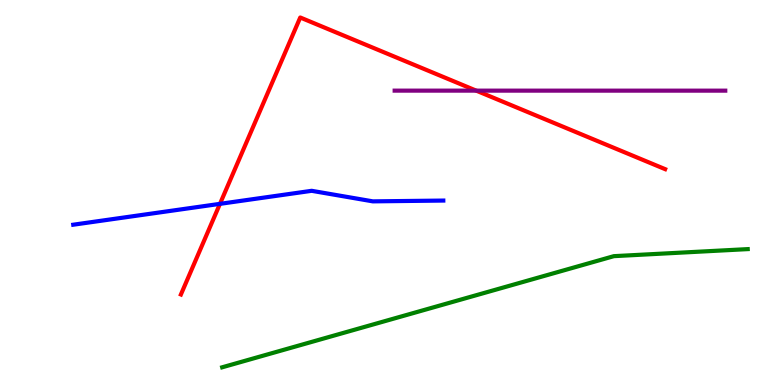[{'lines': ['blue', 'red'], 'intersections': [{'x': 2.84, 'y': 4.71}]}, {'lines': ['green', 'red'], 'intersections': []}, {'lines': ['purple', 'red'], 'intersections': [{'x': 6.15, 'y': 7.65}]}, {'lines': ['blue', 'green'], 'intersections': []}, {'lines': ['blue', 'purple'], 'intersections': []}, {'lines': ['green', 'purple'], 'intersections': []}]